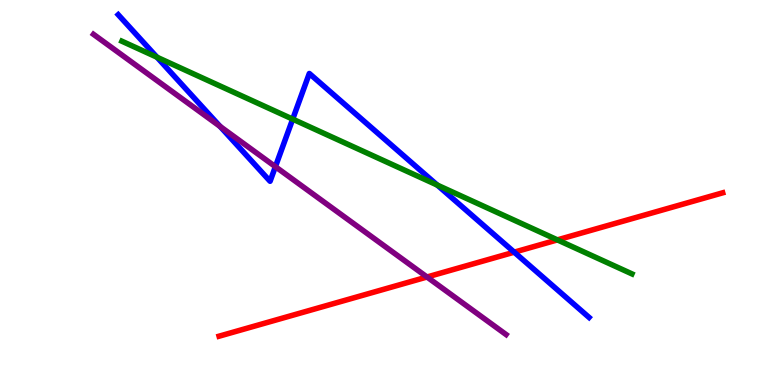[{'lines': ['blue', 'red'], 'intersections': [{'x': 6.64, 'y': 3.45}]}, {'lines': ['green', 'red'], 'intersections': [{'x': 7.19, 'y': 3.77}]}, {'lines': ['purple', 'red'], 'intersections': [{'x': 5.51, 'y': 2.81}]}, {'lines': ['blue', 'green'], 'intersections': [{'x': 2.03, 'y': 8.51}, {'x': 3.78, 'y': 6.91}, {'x': 5.64, 'y': 5.19}]}, {'lines': ['blue', 'purple'], 'intersections': [{'x': 2.84, 'y': 6.72}, {'x': 3.55, 'y': 5.67}]}, {'lines': ['green', 'purple'], 'intersections': []}]